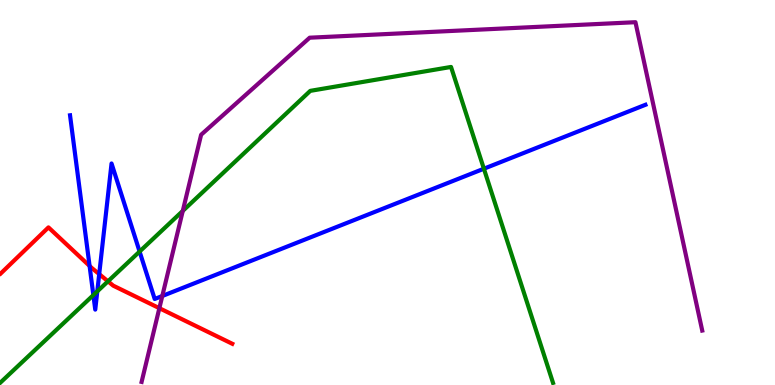[{'lines': ['blue', 'red'], 'intersections': [{'x': 1.16, 'y': 3.09}, {'x': 1.28, 'y': 2.88}]}, {'lines': ['green', 'red'], 'intersections': [{'x': 1.39, 'y': 2.69}]}, {'lines': ['purple', 'red'], 'intersections': [{'x': 2.06, 'y': 2.0}]}, {'lines': ['blue', 'green'], 'intersections': [{'x': 1.2, 'y': 2.34}, {'x': 1.26, 'y': 2.43}, {'x': 1.8, 'y': 3.47}, {'x': 6.24, 'y': 5.62}]}, {'lines': ['blue', 'purple'], 'intersections': [{'x': 2.09, 'y': 2.31}]}, {'lines': ['green', 'purple'], 'intersections': [{'x': 2.36, 'y': 4.52}]}]